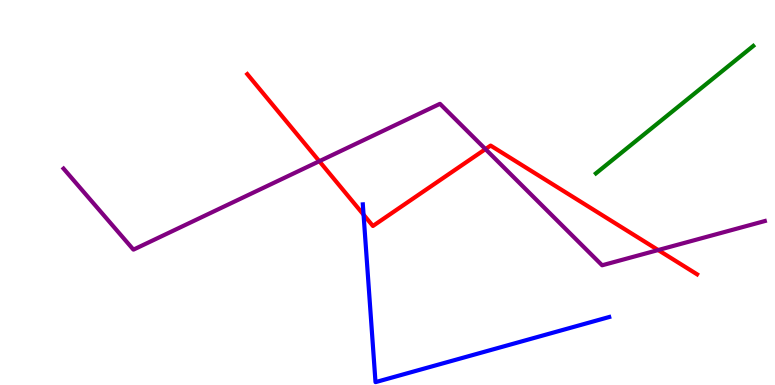[{'lines': ['blue', 'red'], 'intersections': [{'x': 4.69, 'y': 4.42}]}, {'lines': ['green', 'red'], 'intersections': []}, {'lines': ['purple', 'red'], 'intersections': [{'x': 4.12, 'y': 5.81}, {'x': 6.26, 'y': 6.13}, {'x': 8.49, 'y': 3.51}]}, {'lines': ['blue', 'green'], 'intersections': []}, {'lines': ['blue', 'purple'], 'intersections': []}, {'lines': ['green', 'purple'], 'intersections': []}]